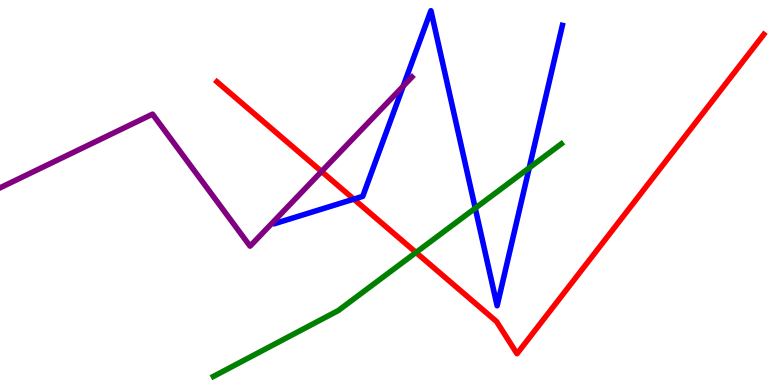[{'lines': ['blue', 'red'], 'intersections': [{'x': 4.57, 'y': 4.83}]}, {'lines': ['green', 'red'], 'intersections': [{'x': 5.37, 'y': 3.44}]}, {'lines': ['purple', 'red'], 'intersections': [{'x': 4.15, 'y': 5.55}]}, {'lines': ['blue', 'green'], 'intersections': [{'x': 6.13, 'y': 4.59}, {'x': 6.83, 'y': 5.64}]}, {'lines': ['blue', 'purple'], 'intersections': [{'x': 5.2, 'y': 7.76}]}, {'lines': ['green', 'purple'], 'intersections': []}]